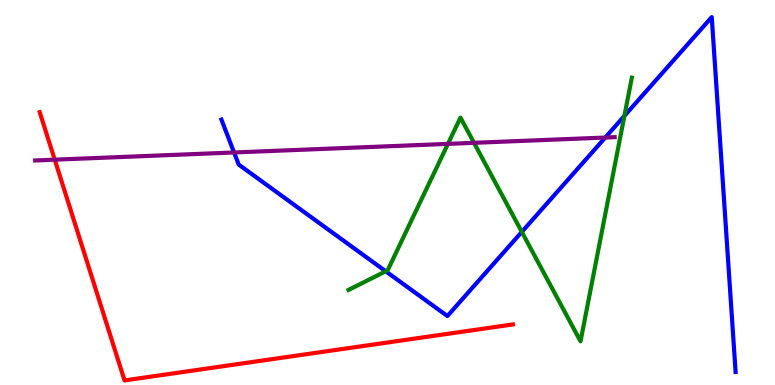[{'lines': ['blue', 'red'], 'intersections': []}, {'lines': ['green', 'red'], 'intersections': []}, {'lines': ['purple', 'red'], 'intersections': [{'x': 0.706, 'y': 5.85}]}, {'lines': ['blue', 'green'], 'intersections': [{'x': 4.98, 'y': 2.95}, {'x': 6.73, 'y': 3.98}, {'x': 8.06, 'y': 6.99}]}, {'lines': ['blue', 'purple'], 'intersections': [{'x': 3.02, 'y': 6.04}, {'x': 7.81, 'y': 6.43}]}, {'lines': ['green', 'purple'], 'intersections': [{'x': 5.78, 'y': 6.26}, {'x': 6.12, 'y': 6.29}]}]